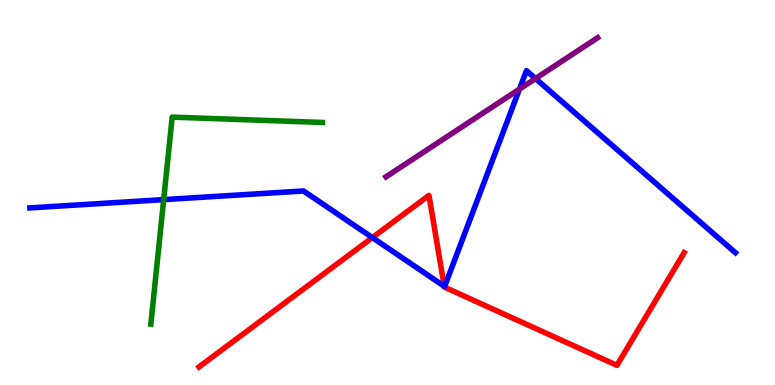[{'lines': ['blue', 'red'], 'intersections': [{'x': 4.8, 'y': 3.83}, {'x': 5.73, 'y': 2.56}]}, {'lines': ['green', 'red'], 'intersections': []}, {'lines': ['purple', 'red'], 'intersections': []}, {'lines': ['blue', 'green'], 'intersections': [{'x': 2.11, 'y': 4.81}]}, {'lines': ['blue', 'purple'], 'intersections': [{'x': 6.7, 'y': 7.69}, {'x': 6.91, 'y': 7.96}]}, {'lines': ['green', 'purple'], 'intersections': []}]